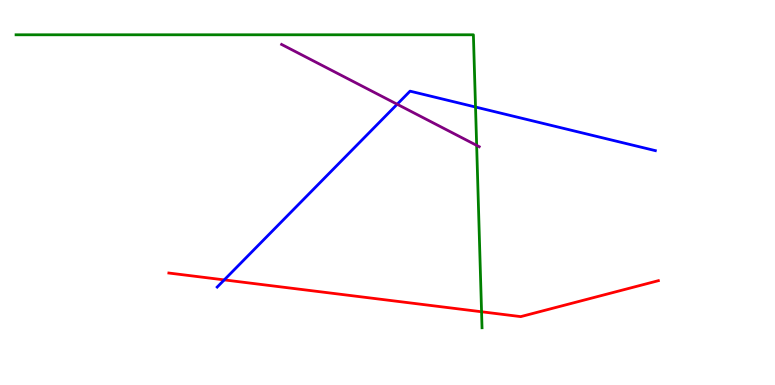[{'lines': ['blue', 'red'], 'intersections': [{'x': 2.89, 'y': 2.73}]}, {'lines': ['green', 'red'], 'intersections': [{'x': 6.21, 'y': 1.9}]}, {'lines': ['purple', 'red'], 'intersections': []}, {'lines': ['blue', 'green'], 'intersections': [{'x': 6.14, 'y': 7.22}]}, {'lines': ['blue', 'purple'], 'intersections': [{'x': 5.12, 'y': 7.29}]}, {'lines': ['green', 'purple'], 'intersections': [{'x': 6.15, 'y': 6.22}]}]